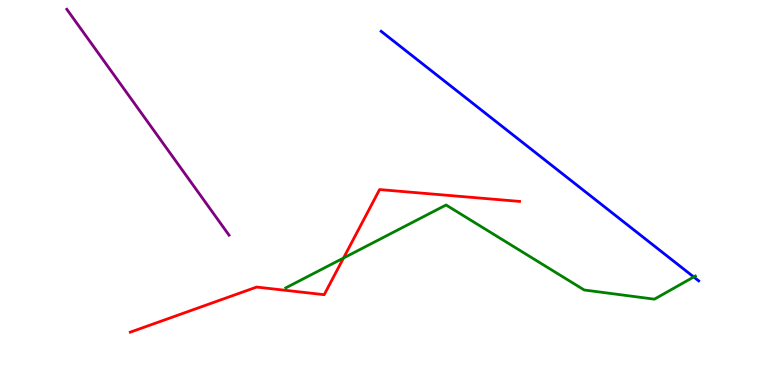[{'lines': ['blue', 'red'], 'intersections': []}, {'lines': ['green', 'red'], 'intersections': [{'x': 4.43, 'y': 3.3}]}, {'lines': ['purple', 'red'], 'intersections': []}, {'lines': ['blue', 'green'], 'intersections': [{'x': 8.95, 'y': 2.81}]}, {'lines': ['blue', 'purple'], 'intersections': []}, {'lines': ['green', 'purple'], 'intersections': []}]